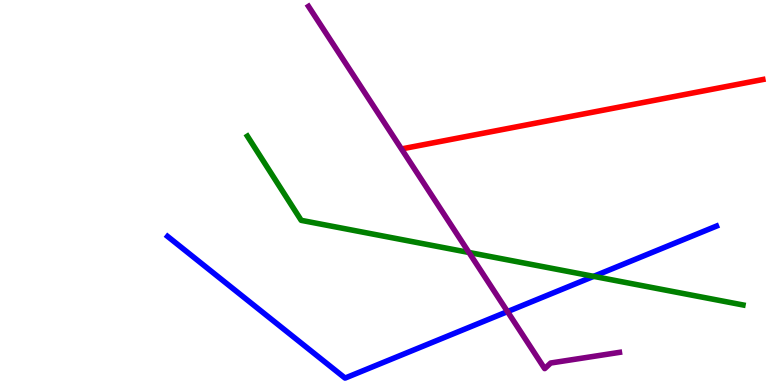[{'lines': ['blue', 'red'], 'intersections': []}, {'lines': ['green', 'red'], 'intersections': []}, {'lines': ['purple', 'red'], 'intersections': []}, {'lines': ['blue', 'green'], 'intersections': [{'x': 7.66, 'y': 2.82}]}, {'lines': ['blue', 'purple'], 'intersections': [{'x': 6.55, 'y': 1.91}]}, {'lines': ['green', 'purple'], 'intersections': [{'x': 6.05, 'y': 3.44}]}]